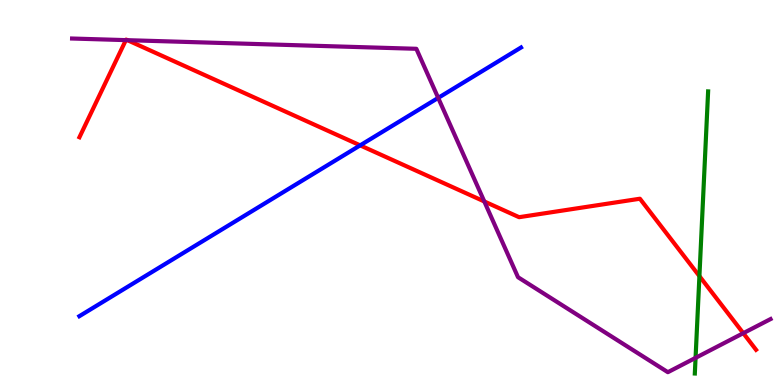[{'lines': ['blue', 'red'], 'intersections': [{'x': 4.65, 'y': 6.22}]}, {'lines': ['green', 'red'], 'intersections': [{'x': 9.02, 'y': 2.83}]}, {'lines': ['purple', 'red'], 'intersections': [{'x': 1.62, 'y': 8.96}, {'x': 1.64, 'y': 8.96}, {'x': 6.25, 'y': 4.77}, {'x': 9.59, 'y': 1.35}]}, {'lines': ['blue', 'green'], 'intersections': []}, {'lines': ['blue', 'purple'], 'intersections': [{'x': 5.65, 'y': 7.46}]}, {'lines': ['green', 'purple'], 'intersections': [{'x': 8.98, 'y': 0.705}]}]